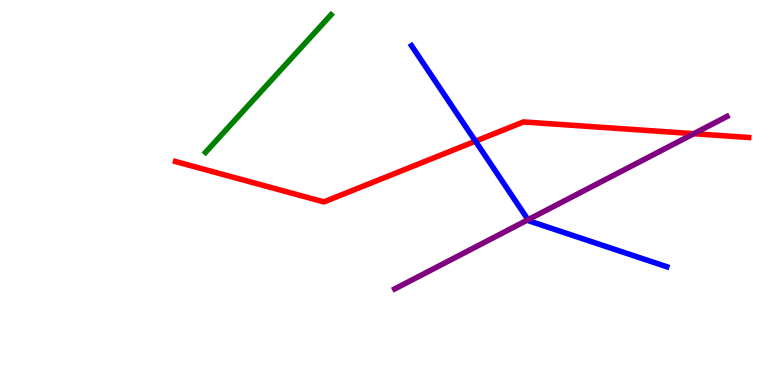[{'lines': ['blue', 'red'], 'intersections': [{'x': 6.13, 'y': 6.33}]}, {'lines': ['green', 'red'], 'intersections': []}, {'lines': ['purple', 'red'], 'intersections': [{'x': 8.95, 'y': 6.53}]}, {'lines': ['blue', 'green'], 'intersections': []}, {'lines': ['blue', 'purple'], 'intersections': [{'x': 6.81, 'y': 4.29}]}, {'lines': ['green', 'purple'], 'intersections': []}]